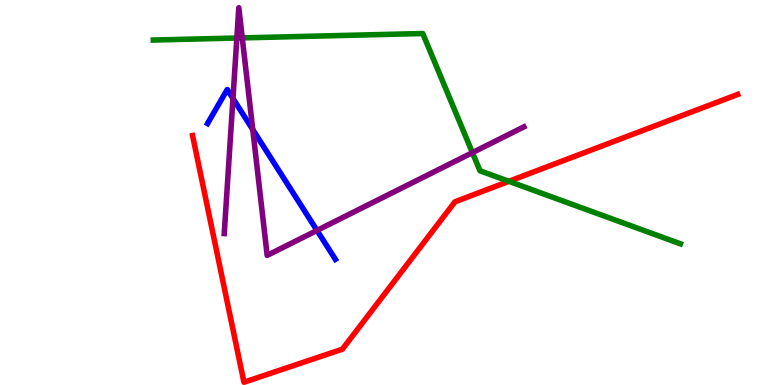[{'lines': ['blue', 'red'], 'intersections': []}, {'lines': ['green', 'red'], 'intersections': [{'x': 6.57, 'y': 5.29}]}, {'lines': ['purple', 'red'], 'intersections': []}, {'lines': ['blue', 'green'], 'intersections': []}, {'lines': ['blue', 'purple'], 'intersections': [{'x': 3.01, 'y': 7.44}, {'x': 3.26, 'y': 6.63}, {'x': 4.09, 'y': 4.01}]}, {'lines': ['green', 'purple'], 'intersections': [{'x': 3.06, 'y': 9.01}, {'x': 3.13, 'y': 9.02}, {'x': 6.1, 'y': 6.04}]}]